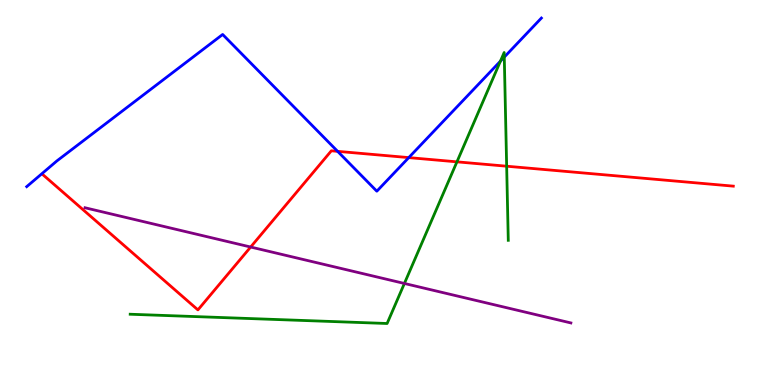[{'lines': ['blue', 'red'], 'intersections': [{'x': 4.36, 'y': 6.07}, {'x': 5.27, 'y': 5.91}]}, {'lines': ['green', 'red'], 'intersections': [{'x': 5.9, 'y': 5.8}, {'x': 6.54, 'y': 5.68}]}, {'lines': ['purple', 'red'], 'intersections': [{'x': 3.23, 'y': 3.58}]}, {'lines': ['blue', 'green'], 'intersections': [{'x': 6.46, 'y': 8.41}, {'x': 6.51, 'y': 8.52}]}, {'lines': ['blue', 'purple'], 'intersections': []}, {'lines': ['green', 'purple'], 'intersections': [{'x': 5.22, 'y': 2.64}]}]